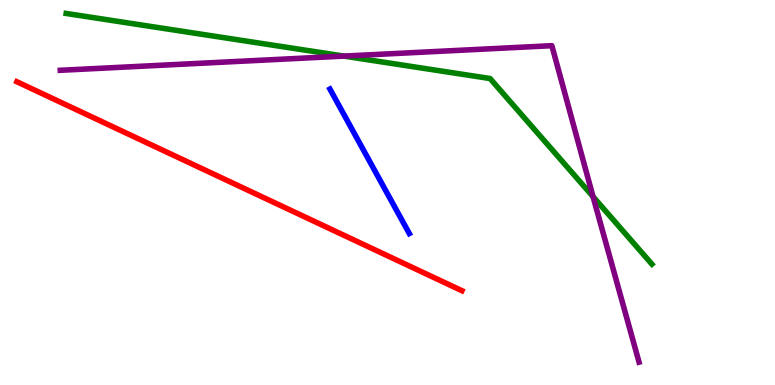[{'lines': ['blue', 'red'], 'intersections': []}, {'lines': ['green', 'red'], 'intersections': []}, {'lines': ['purple', 'red'], 'intersections': []}, {'lines': ['blue', 'green'], 'intersections': []}, {'lines': ['blue', 'purple'], 'intersections': []}, {'lines': ['green', 'purple'], 'intersections': [{'x': 4.44, 'y': 8.54}, {'x': 7.65, 'y': 4.89}]}]